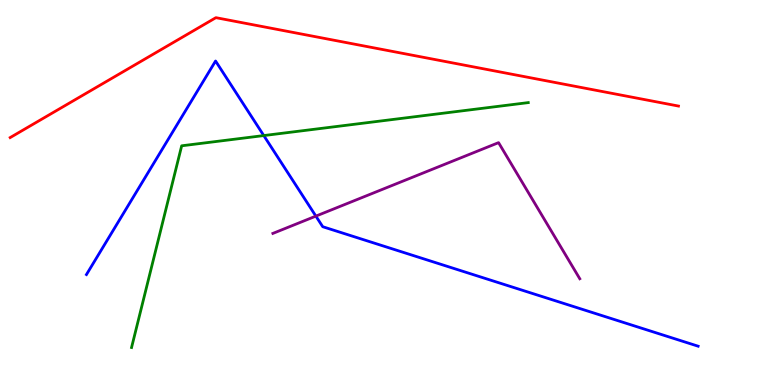[{'lines': ['blue', 'red'], 'intersections': []}, {'lines': ['green', 'red'], 'intersections': []}, {'lines': ['purple', 'red'], 'intersections': []}, {'lines': ['blue', 'green'], 'intersections': [{'x': 3.4, 'y': 6.48}]}, {'lines': ['blue', 'purple'], 'intersections': [{'x': 4.08, 'y': 4.39}]}, {'lines': ['green', 'purple'], 'intersections': []}]